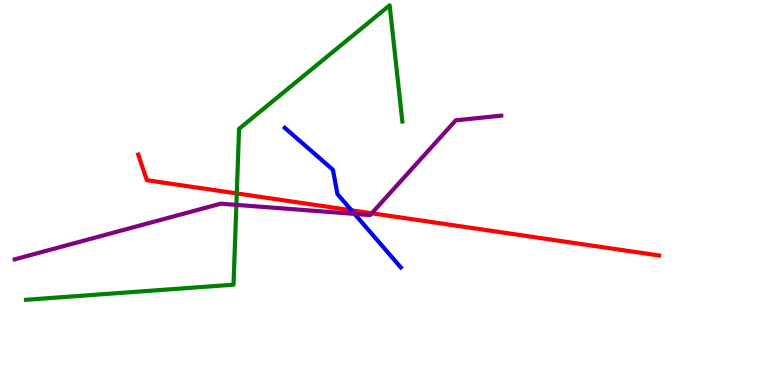[{'lines': ['blue', 'red'], 'intersections': [{'x': 4.53, 'y': 4.54}]}, {'lines': ['green', 'red'], 'intersections': [{'x': 3.06, 'y': 4.98}]}, {'lines': ['purple', 'red'], 'intersections': [{'x': 4.8, 'y': 4.46}]}, {'lines': ['blue', 'green'], 'intersections': []}, {'lines': ['blue', 'purple'], 'intersections': [{'x': 4.58, 'y': 4.44}]}, {'lines': ['green', 'purple'], 'intersections': [{'x': 3.05, 'y': 4.68}]}]